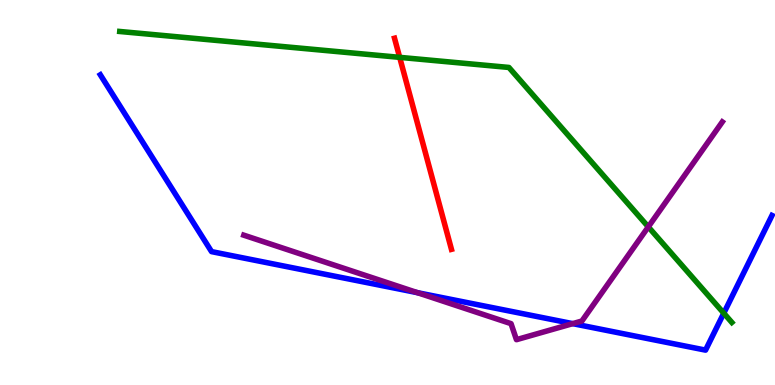[{'lines': ['blue', 'red'], 'intersections': []}, {'lines': ['green', 'red'], 'intersections': [{'x': 5.16, 'y': 8.51}]}, {'lines': ['purple', 'red'], 'intersections': []}, {'lines': ['blue', 'green'], 'intersections': [{'x': 9.34, 'y': 1.87}]}, {'lines': ['blue', 'purple'], 'intersections': [{'x': 5.39, 'y': 2.4}, {'x': 7.39, 'y': 1.59}]}, {'lines': ['green', 'purple'], 'intersections': [{'x': 8.37, 'y': 4.11}]}]